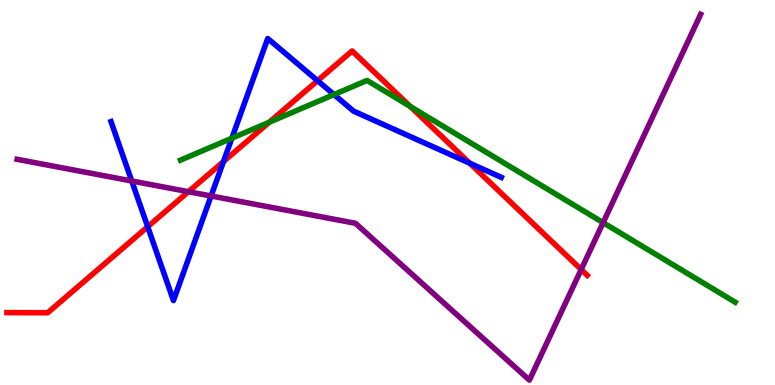[{'lines': ['blue', 'red'], 'intersections': [{'x': 1.91, 'y': 4.11}, {'x': 2.88, 'y': 5.8}, {'x': 4.1, 'y': 7.9}, {'x': 6.06, 'y': 5.76}]}, {'lines': ['green', 'red'], 'intersections': [{'x': 3.47, 'y': 6.83}, {'x': 5.29, 'y': 7.23}]}, {'lines': ['purple', 'red'], 'intersections': [{'x': 2.43, 'y': 5.02}, {'x': 7.5, 'y': 3.0}]}, {'lines': ['blue', 'green'], 'intersections': [{'x': 2.99, 'y': 6.41}, {'x': 4.31, 'y': 7.54}]}, {'lines': ['blue', 'purple'], 'intersections': [{'x': 1.7, 'y': 5.3}, {'x': 2.72, 'y': 4.91}]}, {'lines': ['green', 'purple'], 'intersections': [{'x': 7.78, 'y': 4.22}]}]